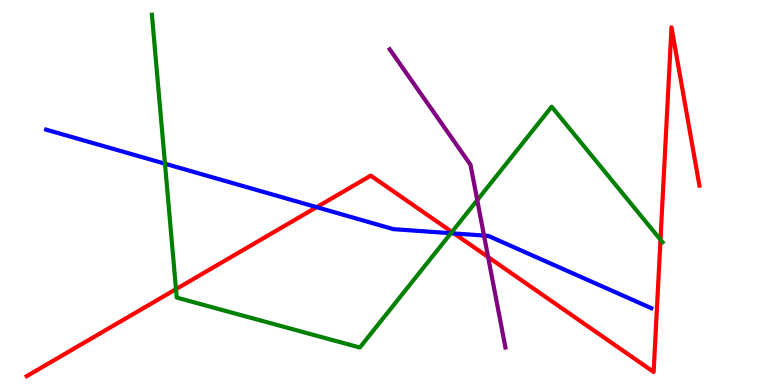[{'lines': ['blue', 'red'], 'intersections': [{'x': 4.09, 'y': 4.62}, {'x': 5.86, 'y': 3.94}]}, {'lines': ['green', 'red'], 'intersections': [{'x': 2.27, 'y': 2.49}, {'x': 5.83, 'y': 3.98}, {'x': 8.52, 'y': 3.77}]}, {'lines': ['purple', 'red'], 'intersections': [{'x': 6.3, 'y': 3.32}]}, {'lines': ['blue', 'green'], 'intersections': [{'x': 2.13, 'y': 5.75}, {'x': 5.82, 'y': 3.94}]}, {'lines': ['blue', 'purple'], 'intersections': [{'x': 6.25, 'y': 3.88}]}, {'lines': ['green', 'purple'], 'intersections': [{'x': 6.16, 'y': 4.8}]}]